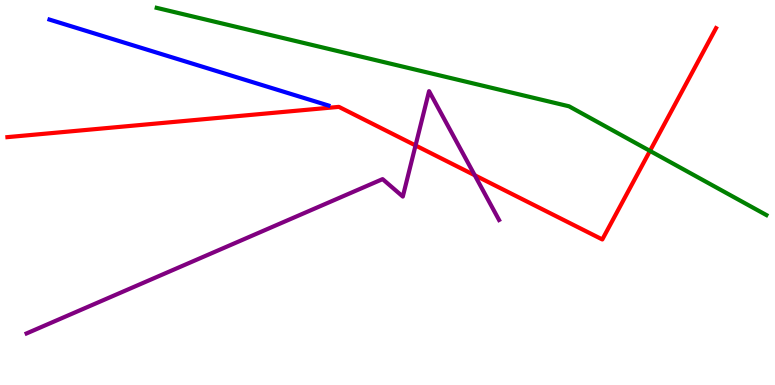[{'lines': ['blue', 'red'], 'intersections': []}, {'lines': ['green', 'red'], 'intersections': [{'x': 8.39, 'y': 6.08}]}, {'lines': ['purple', 'red'], 'intersections': [{'x': 5.36, 'y': 6.22}, {'x': 6.13, 'y': 5.45}]}, {'lines': ['blue', 'green'], 'intersections': []}, {'lines': ['blue', 'purple'], 'intersections': []}, {'lines': ['green', 'purple'], 'intersections': []}]